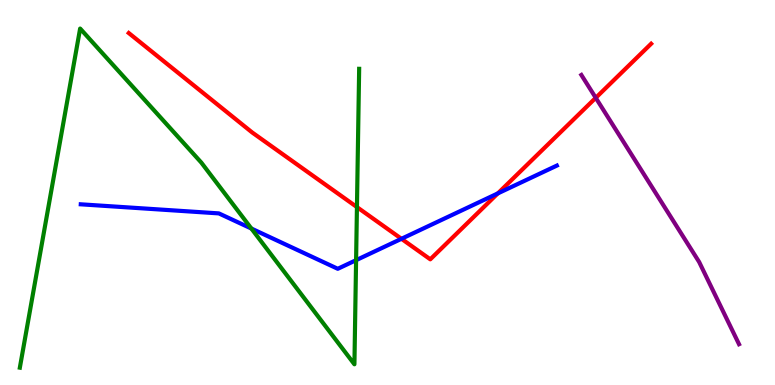[{'lines': ['blue', 'red'], 'intersections': [{'x': 5.18, 'y': 3.8}, {'x': 6.42, 'y': 4.98}]}, {'lines': ['green', 'red'], 'intersections': [{'x': 4.61, 'y': 4.62}]}, {'lines': ['purple', 'red'], 'intersections': [{'x': 7.69, 'y': 7.46}]}, {'lines': ['blue', 'green'], 'intersections': [{'x': 3.24, 'y': 4.06}, {'x': 4.59, 'y': 3.24}]}, {'lines': ['blue', 'purple'], 'intersections': []}, {'lines': ['green', 'purple'], 'intersections': []}]